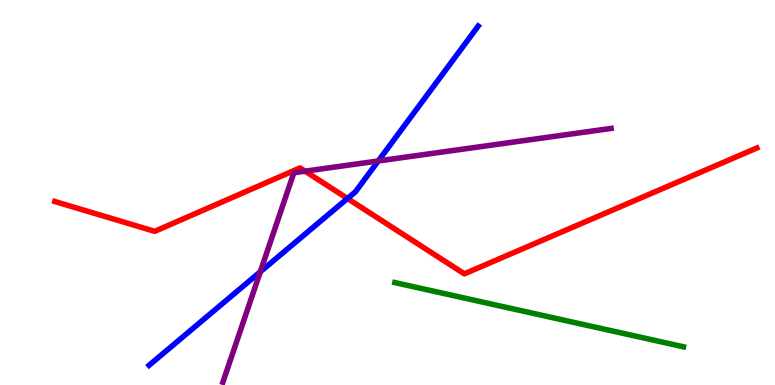[{'lines': ['blue', 'red'], 'intersections': [{'x': 4.48, 'y': 4.84}]}, {'lines': ['green', 'red'], 'intersections': []}, {'lines': ['purple', 'red'], 'intersections': [{'x': 3.94, 'y': 5.55}]}, {'lines': ['blue', 'green'], 'intersections': []}, {'lines': ['blue', 'purple'], 'intersections': [{'x': 3.36, 'y': 2.94}, {'x': 4.88, 'y': 5.82}]}, {'lines': ['green', 'purple'], 'intersections': []}]